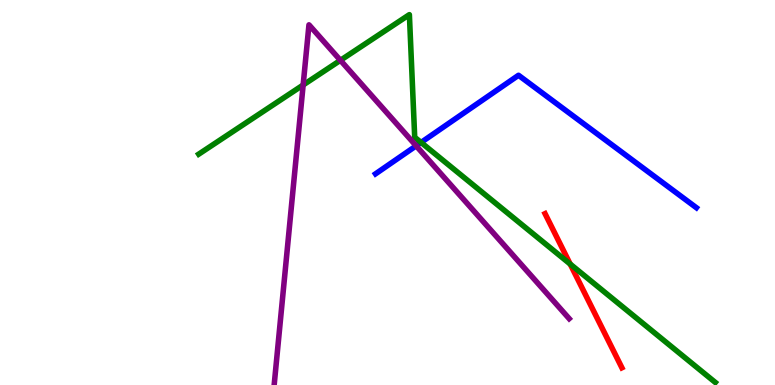[{'lines': ['blue', 'red'], 'intersections': []}, {'lines': ['green', 'red'], 'intersections': [{'x': 7.36, 'y': 3.14}]}, {'lines': ['purple', 'red'], 'intersections': []}, {'lines': ['blue', 'green'], 'intersections': [{'x': 5.43, 'y': 6.3}]}, {'lines': ['blue', 'purple'], 'intersections': [{'x': 5.37, 'y': 6.21}]}, {'lines': ['green', 'purple'], 'intersections': [{'x': 3.91, 'y': 7.79}, {'x': 4.39, 'y': 8.43}]}]